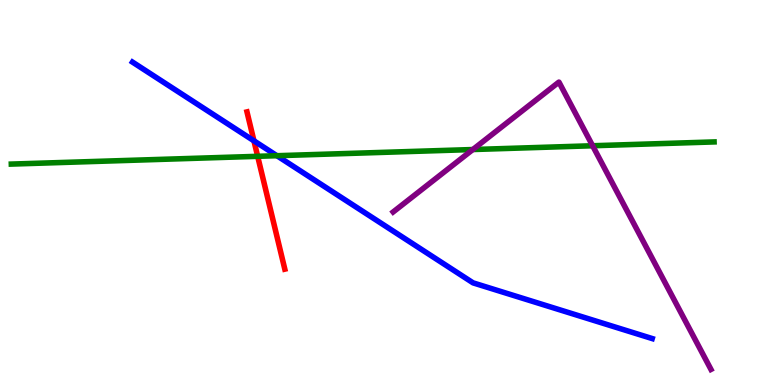[{'lines': ['blue', 'red'], 'intersections': [{'x': 3.28, 'y': 6.34}]}, {'lines': ['green', 'red'], 'intersections': [{'x': 3.32, 'y': 5.94}]}, {'lines': ['purple', 'red'], 'intersections': []}, {'lines': ['blue', 'green'], 'intersections': [{'x': 3.57, 'y': 5.96}]}, {'lines': ['blue', 'purple'], 'intersections': []}, {'lines': ['green', 'purple'], 'intersections': [{'x': 6.1, 'y': 6.12}, {'x': 7.65, 'y': 6.21}]}]